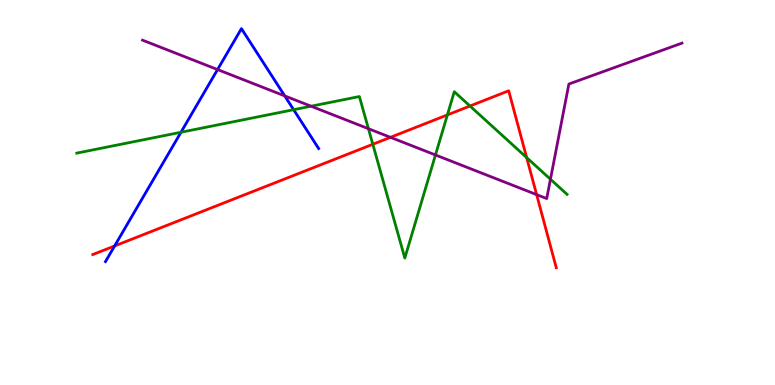[{'lines': ['blue', 'red'], 'intersections': [{'x': 1.48, 'y': 3.61}]}, {'lines': ['green', 'red'], 'intersections': [{'x': 4.81, 'y': 6.25}, {'x': 5.77, 'y': 7.02}, {'x': 6.06, 'y': 7.25}, {'x': 6.8, 'y': 5.91}]}, {'lines': ['purple', 'red'], 'intersections': [{'x': 5.04, 'y': 6.43}, {'x': 6.92, 'y': 4.94}]}, {'lines': ['blue', 'green'], 'intersections': [{'x': 2.34, 'y': 6.56}, {'x': 3.79, 'y': 7.15}]}, {'lines': ['blue', 'purple'], 'intersections': [{'x': 2.81, 'y': 8.19}, {'x': 3.67, 'y': 7.51}]}, {'lines': ['green', 'purple'], 'intersections': [{'x': 4.01, 'y': 7.24}, {'x': 4.75, 'y': 6.66}, {'x': 5.62, 'y': 5.97}, {'x': 7.1, 'y': 5.34}]}]